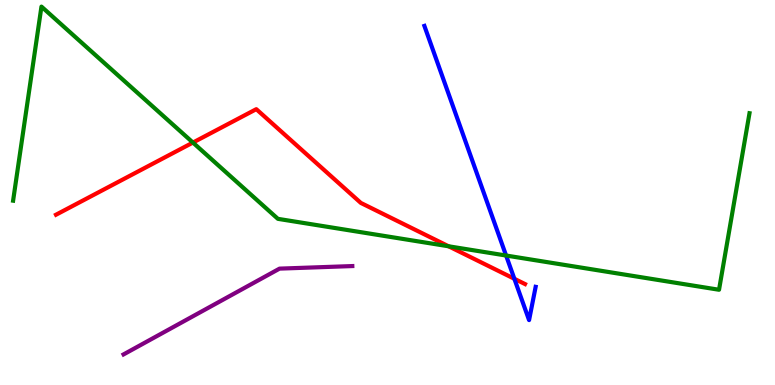[{'lines': ['blue', 'red'], 'intersections': [{'x': 6.64, 'y': 2.76}]}, {'lines': ['green', 'red'], 'intersections': [{'x': 2.49, 'y': 6.3}, {'x': 5.79, 'y': 3.6}]}, {'lines': ['purple', 'red'], 'intersections': []}, {'lines': ['blue', 'green'], 'intersections': [{'x': 6.53, 'y': 3.36}]}, {'lines': ['blue', 'purple'], 'intersections': []}, {'lines': ['green', 'purple'], 'intersections': []}]